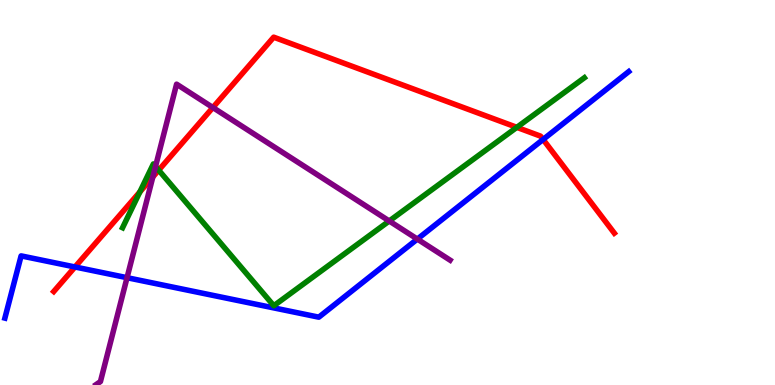[{'lines': ['blue', 'red'], 'intersections': [{'x': 0.967, 'y': 3.07}, {'x': 7.01, 'y': 6.38}]}, {'lines': ['green', 'red'], 'intersections': [{'x': 1.8, 'y': 5.01}, {'x': 2.05, 'y': 5.58}, {'x': 6.67, 'y': 6.69}]}, {'lines': ['purple', 'red'], 'intersections': [{'x': 1.97, 'y': 5.4}, {'x': 2.75, 'y': 7.21}]}, {'lines': ['blue', 'green'], 'intersections': []}, {'lines': ['blue', 'purple'], 'intersections': [{'x': 1.64, 'y': 2.79}, {'x': 5.39, 'y': 3.79}]}, {'lines': ['green', 'purple'], 'intersections': [{'x': 2.01, 'y': 5.68}, {'x': 5.02, 'y': 4.26}]}]